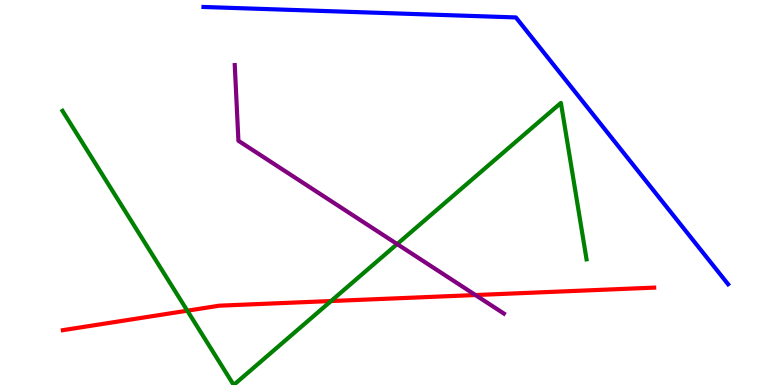[{'lines': ['blue', 'red'], 'intersections': []}, {'lines': ['green', 'red'], 'intersections': [{'x': 2.42, 'y': 1.93}, {'x': 4.27, 'y': 2.18}]}, {'lines': ['purple', 'red'], 'intersections': [{'x': 6.13, 'y': 2.34}]}, {'lines': ['blue', 'green'], 'intersections': []}, {'lines': ['blue', 'purple'], 'intersections': []}, {'lines': ['green', 'purple'], 'intersections': [{'x': 5.12, 'y': 3.66}]}]